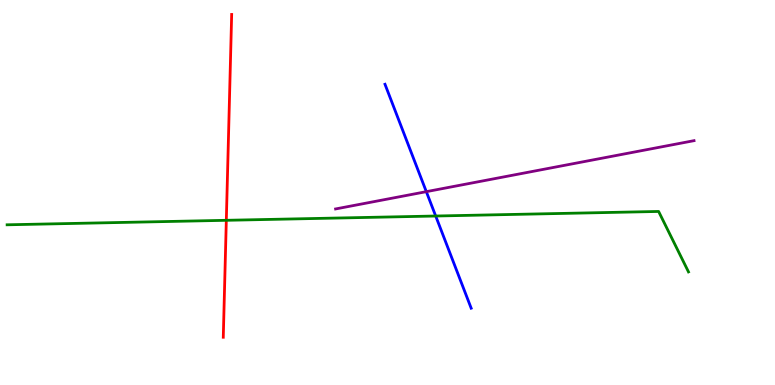[{'lines': ['blue', 'red'], 'intersections': []}, {'lines': ['green', 'red'], 'intersections': [{'x': 2.92, 'y': 4.28}]}, {'lines': ['purple', 'red'], 'intersections': []}, {'lines': ['blue', 'green'], 'intersections': [{'x': 5.62, 'y': 4.39}]}, {'lines': ['blue', 'purple'], 'intersections': [{'x': 5.5, 'y': 5.02}]}, {'lines': ['green', 'purple'], 'intersections': []}]